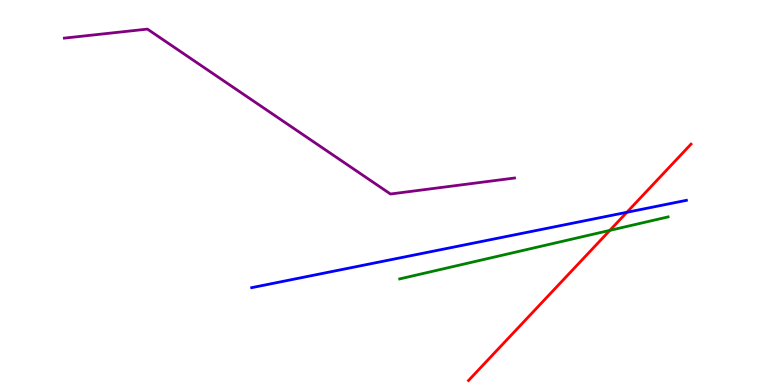[{'lines': ['blue', 'red'], 'intersections': [{'x': 8.09, 'y': 4.49}]}, {'lines': ['green', 'red'], 'intersections': [{'x': 7.87, 'y': 4.02}]}, {'lines': ['purple', 'red'], 'intersections': []}, {'lines': ['blue', 'green'], 'intersections': []}, {'lines': ['blue', 'purple'], 'intersections': []}, {'lines': ['green', 'purple'], 'intersections': []}]